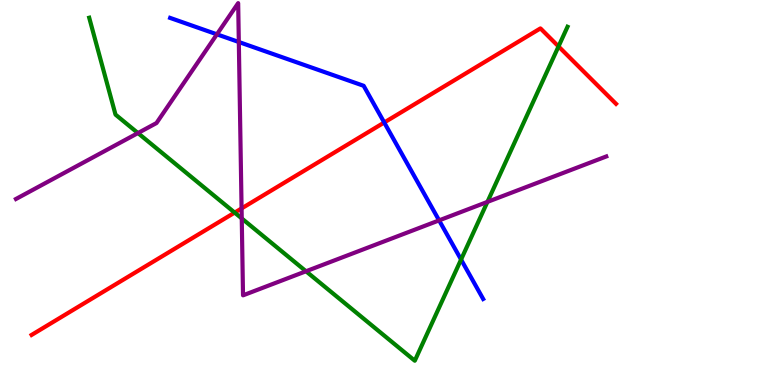[{'lines': ['blue', 'red'], 'intersections': [{'x': 4.96, 'y': 6.82}]}, {'lines': ['green', 'red'], 'intersections': [{'x': 3.03, 'y': 4.48}, {'x': 7.21, 'y': 8.79}]}, {'lines': ['purple', 'red'], 'intersections': [{'x': 3.12, 'y': 4.59}]}, {'lines': ['blue', 'green'], 'intersections': [{'x': 5.95, 'y': 3.26}]}, {'lines': ['blue', 'purple'], 'intersections': [{'x': 2.8, 'y': 9.11}, {'x': 3.08, 'y': 8.91}, {'x': 5.67, 'y': 4.28}]}, {'lines': ['green', 'purple'], 'intersections': [{'x': 1.78, 'y': 6.54}, {'x': 3.12, 'y': 4.33}, {'x': 3.95, 'y': 2.95}, {'x': 6.29, 'y': 4.76}]}]